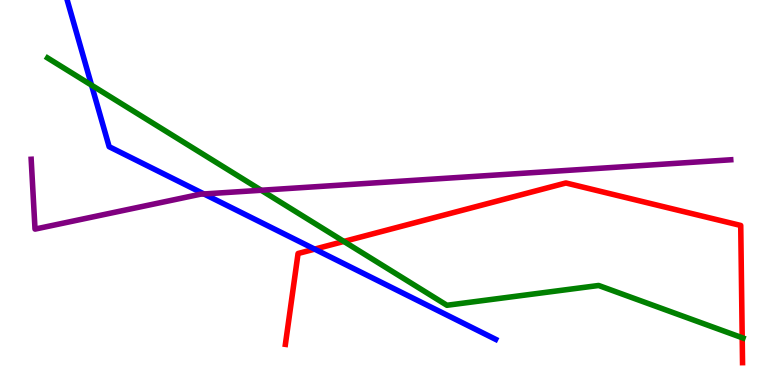[{'lines': ['blue', 'red'], 'intersections': [{'x': 4.06, 'y': 3.53}]}, {'lines': ['green', 'red'], 'intersections': [{'x': 4.44, 'y': 3.73}, {'x': 9.58, 'y': 1.23}]}, {'lines': ['purple', 'red'], 'intersections': []}, {'lines': ['blue', 'green'], 'intersections': [{'x': 1.18, 'y': 7.79}]}, {'lines': ['blue', 'purple'], 'intersections': [{'x': 2.63, 'y': 4.96}]}, {'lines': ['green', 'purple'], 'intersections': [{'x': 3.37, 'y': 5.06}]}]